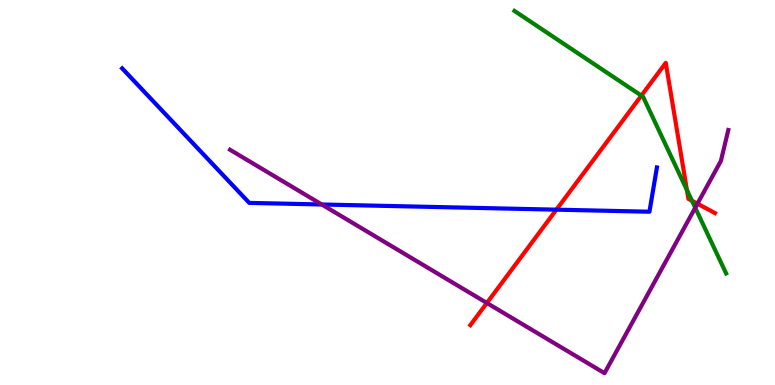[{'lines': ['blue', 'red'], 'intersections': [{'x': 7.18, 'y': 4.55}]}, {'lines': ['green', 'red'], 'intersections': [{'x': 8.28, 'y': 7.52}, {'x': 8.86, 'y': 5.07}, {'x': 8.93, 'y': 4.79}]}, {'lines': ['purple', 'red'], 'intersections': [{'x': 6.28, 'y': 2.13}, {'x': 9.0, 'y': 4.71}]}, {'lines': ['blue', 'green'], 'intersections': []}, {'lines': ['blue', 'purple'], 'intersections': [{'x': 4.15, 'y': 4.69}]}, {'lines': ['green', 'purple'], 'intersections': [{'x': 8.97, 'y': 4.6}]}]